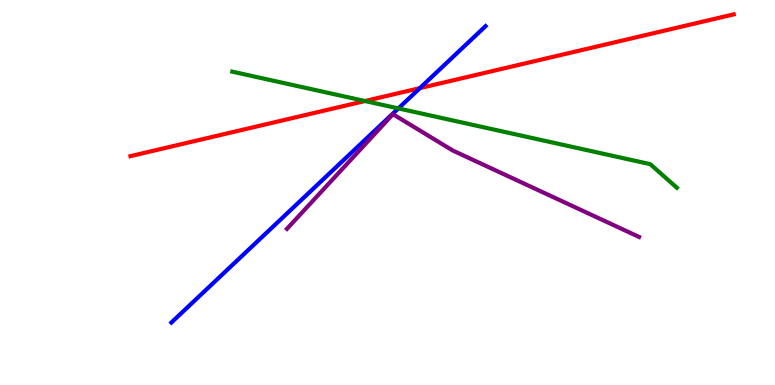[{'lines': ['blue', 'red'], 'intersections': [{'x': 5.42, 'y': 7.71}]}, {'lines': ['green', 'red'], 'intersections': [{'x': 4.71, 'y': 7.38}]}, {'lines': ['purple', 'red'], 'intersections': []}, {'lines': ['blue', 'green'], 'intersections': [{'x': 5.14, 'y': 7.18}]}, {'lines': ['blue', 'purple'], 'intersections': []}, {'lines': ['green', 'purple'], 'intersections': []}]